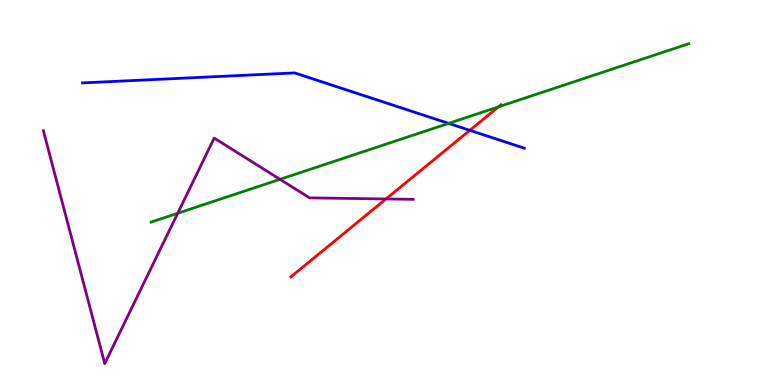[{'lines': ['blue', 'red'], 'intersections': [{'x': 6.06, 'y': 6.62}]}, {'lines': ['green', 'red'], 'intersections': [{'x': 6.43, 'y': 7.22}]}, {'lines': ['purple', 'red'], 'intersections': [{'x': 4.98, 'y': 4.83}]}, {'lines': ['blue', 'green'], 'intersections': [{'x': 5.79, 'y': 6.8}]}, {'lines': ['blue', 'purple'], 'intersections': []}, {'lines': ['green', 'purple'], 'intersections': [{'x': 2.29, 'y': 4.46}, {'x': 3.61, 'y': 5.34}]}]